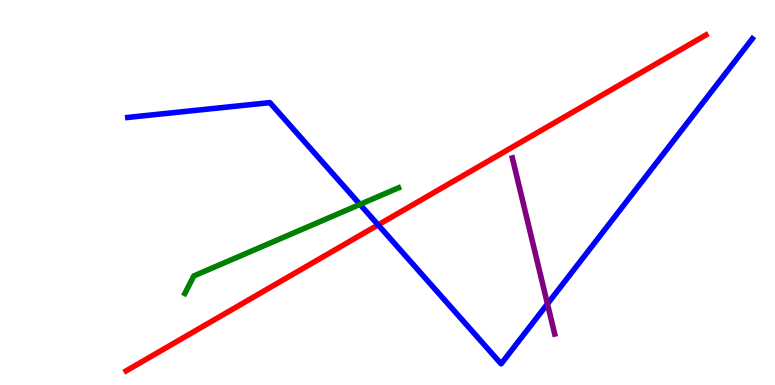[{'lines': ['blue', 'red'], 'intersections': [{'x': 4.88, 'y': 4.16}]}, {'lines': ['green', 'red'], 'intersections': []}, {'lines': ['purple', 'red'], 'intersections': []}, {'lines': ['blue', 'green'], 'intersections': [{'x': 4.65, 'y': 4.69}]}, {'lines': ['blue', 'purple'], 'intersections': [{'x': 7.06, 'y': 2.11}]}, {'lines': ['green', 'purple'], 'intersections': []}]